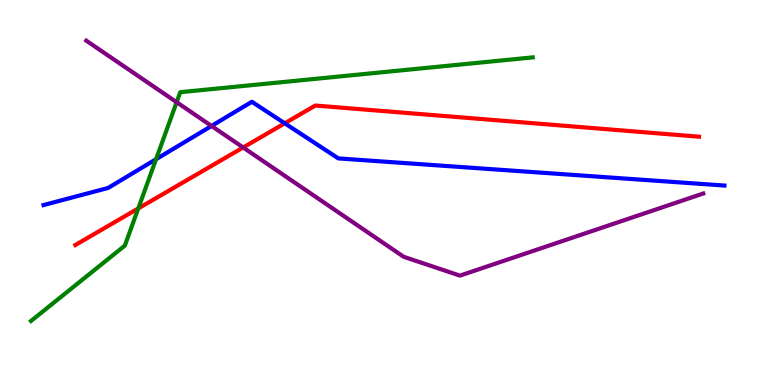[{'lines': ['blue', 'red'], 'intersections': [{'x': 3.67, 'y': 6.8}]}, {'lines': ['green', 'red'], 'intersections': [{'x': 1.78, 'y': 4.59}]}, {'lines': ['purple', 'red'], 'intersections': [{'x': 3.14, 'y': 6.17}]}, {'lines': ['blue', 'green'], 'intersections': [{'x': 2.01, 'y': 5.86}]}, {'lines': ['blue', 'purple'], 'intersections': [{'x': 2.73, 'y': 6.73}]}, {'lines': ['green', 'purple'], 'intersections': [{'x': 2.28, 'y': 7.35}]}]